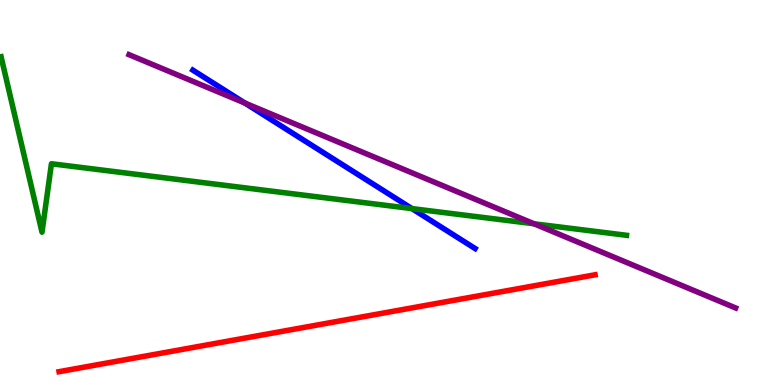[{'lines': ['blue', 'red'], 'intersections': []}, {'lines': ['green', 'red'], 'intersections': []}, {'lines': ['purple', 'red'], 'intersections': []}, {'lines': ['blue', 'green'], 'intersections': [{'x': 5.32, 'y': 4.58}]}, {'lines': ['blue', 'purple'], 'intersections': [{'x': 3.16, 'y': 7.32}]}, {'lines': ['green', 'purple'], 'intersections': [{'x': 6.89, 'y': 4.19}]}]